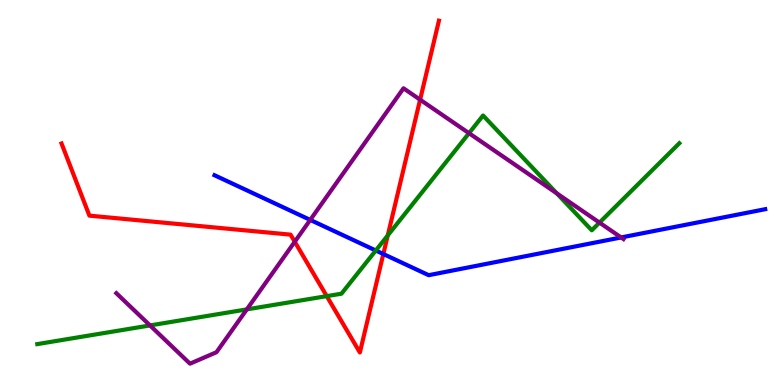[{'lines': ['blue', 'red'], 'intersections': [{'x': 4.95, 'y': 3.4}]}, {'lines': ['green', 'red'], 'intersections': [{'x': 4.22, 'y': 2.31}, {'x': 5.0, 'y': 3.89}]}, {'lines': ['purple', 'red'], 'intersections': [{'x': 3.8, 'y': 3.72}, {'x': 5.42, 'y': 7.41}]}, {'lines': ['blue', 'green'], 'intersections': [{'x': 4.85, 'y': 3.49}]}, {'lines': ['blue', 'purple'], 'intersections': [{'x': 4.0, 'y': 4.29}, {'x': 8.01, 'y': 3.83}]}, {'lines': ['green', 'purple'], 'intersections': [{'x': 1.94, 'y': 1.55}, {'x': 3.18, 'y': 1.96}, {'x': 6.05, 'y': 6.54}, {'x': 7.18, 'y': 4.98}, {'x': 7.74, 'y': 4.22}]}]